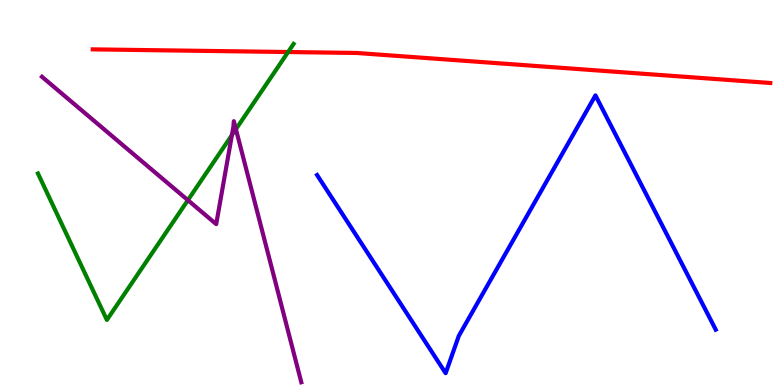[{'lines': ['blue', 'red'], 'intersections': []}, {'lines': ['green', 'red'], 'intersections': [{'x': 3.72, 'y': 8.65}]}, {'lines': ['purple', 'red'], 'intersections': []}, {'lines': ['blue', 'green'], 'intersections': []}, {'lines': ['blue', 'purple'], 'intersections': []}, {'lines': ['green', 'purple'], 'intersections': [{'x': 2.42, 'y': 4.8}, {'x': 2.99, 'y': 6.49}, {'x': 3.04, 'y': 6.64}]}]